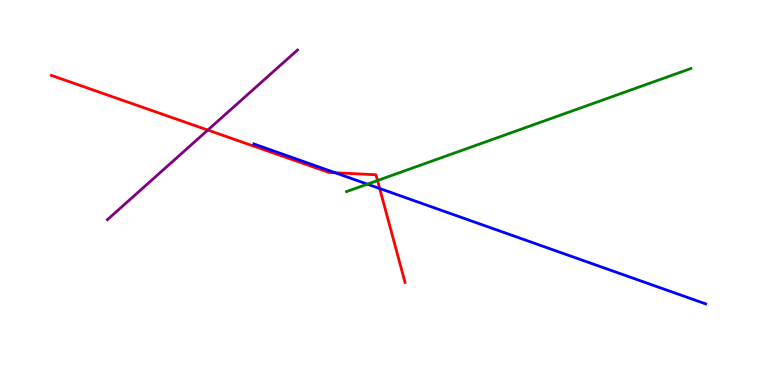[{'lines': ['blue', 'red'], 'intersections': [{'x': 4.33, 'y': 5.51}, {'x': 4.9, 'y': 5.1}]}, {'lines': ['green', 'red'], 'intersections': [{'x': 4.87, 'y': 5.31}]}, {'lines': ['purple', 'red'], 'intersections': [{'x': 2.68, 'y': 6.62}]}, {'lines': ['blue', 'green'], 'intersections': [{'x': 4.74, 'y': 5.22}]}, {'lines': ['blue', 'purple'], 'intersections': []}, {'lines': ['green', 'purple'], 'intersections': []}]